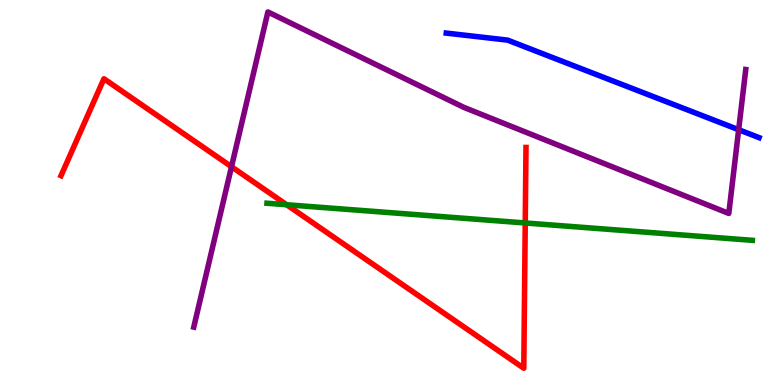[{'lines': ['blue', 'red'], 'intersections': []}, {'lines': ['green', 'red'], 'intersections': [{'x': 3.7, 'y': 4.68}, {'x': 6.78, 'y': 4.21}]}, {'lines': ['purple', 'red'], 'intersections': [{'x': 2.99, 'y': 5.67}]}, {'lines': ['blue', 'green'], 'intersections': []}, {'lines': ['blue', 'purple'], 'intersections': [{'x': 9.53, 'y': 6.63}]}, {'lines': ['green', 'purple'], 'intersections': []}]